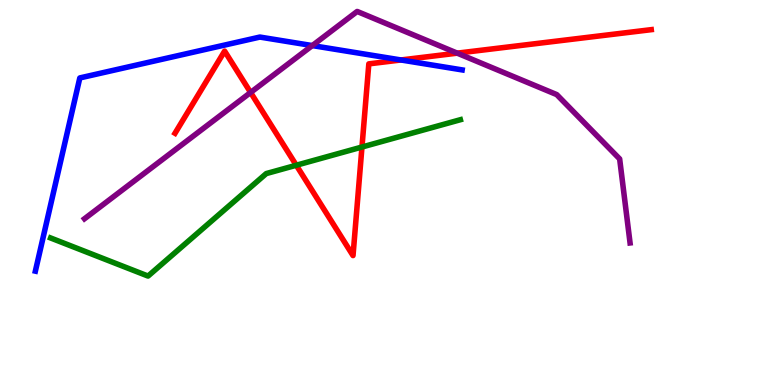[{'lines': ['blue', 'red'], 'intersections': [{'x': 5.17, 'y': 8.44}]}, {'lines': ['green', 'red'], 'intersections': [{'x': 3.82, 'y': 5.71}, {'x': 4.67, 'y': 6.18}]}, {'lines': ['purple', 'red'], 'intersections': [{'x': 3.23, 'y': 7.6}, {'x': 5.9, 'y': 8.62}]}, {'lines': ['blue', 'green'], 'intersections': []}, {'lines': ['blue', 'purple'], 'intersections': [{'x': 4.03, 'y': 8.82}]}, {'lines': ['green', 'purple'], 'intersections': []}]